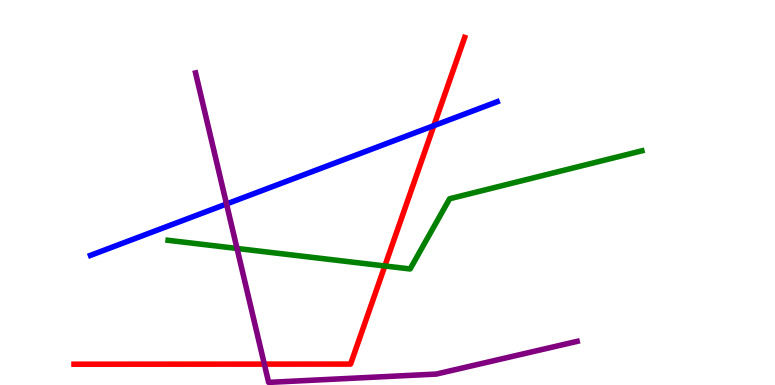[{'lines': ['blue', 'red'], 'intersections': [{'x': 5.6, 'y': 6.74}]}, {'lines': ['green', 'red'], 'intersections': [{'x': 4.97, 'y': 3.09}]}, {'lines': ['purple', 'red'], 'intersections': [{'x': 3.41, 'y': 0.542}]}, {'lines': ['blue', 'green'], 'intersections': []}, {'lines': ['blue', 'purple'], 'intersections': [{'x': 2.92, 'y': 4.7}]}, {'lines': ['green', 'purple'], 'intersections': [{'x': 3.06, 'y': 3.55}]}]